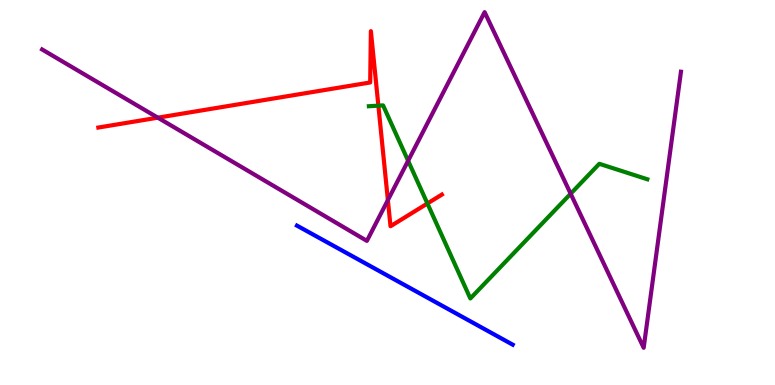[{'lines': ['blue', 'red'], 'intersections': []}, {'lines': ['green', 'red'], 'intersections': [{'x': 4.88, 'y': 7.26}, {'x': 5.52, 'y': 4.71}]}, {'lines': ['purple', 'red'], 'intersections': [{'x': 2.04, 'y': 6.94}, {'x': 5.0, 'y': 4.8}]}, {'lines': ['blue', 'green'], 'intersections': []}, {'lines': ['blue', 'purple'], 'intersections': []}, {'lines': ['green', 'purple'], 'intersections': [{'x': 5.27, 'y': 5.82}, {'x': 7.36, 'y': 4.97}]}]